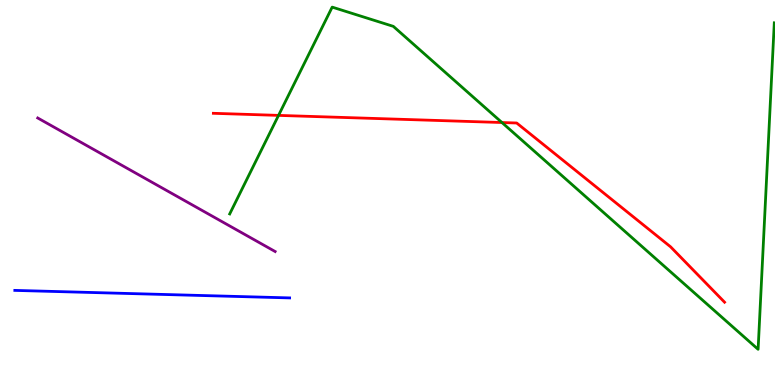[{'lines': ['blue', 'red'], 'intersections': []}, {'lines': ['green', 'red'], 'intersections': [{'x': 3.59, 'y': 7.0}, {'x': 6.48, 'y': 6.82}]}, {'lines': ['purple', 'red'], 'intersections': []}, {'lines': ['blue', 'green'], 'intersections': []}, {'lines': ['blue', 'purple'], 'intersections': []}, {'lines': ['green', 'purple'], 'intersections': []}]